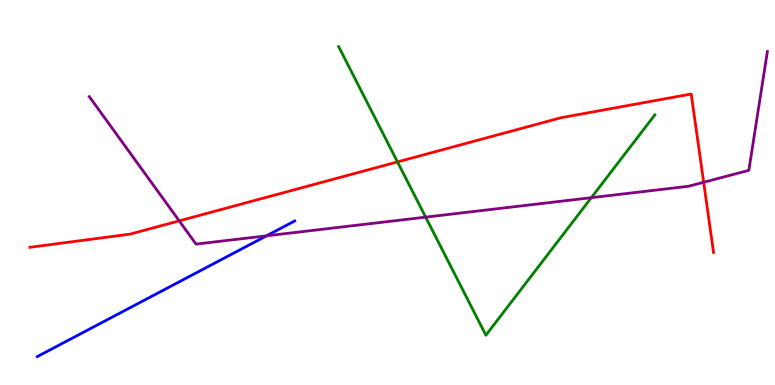[{'lines': ['blue', 'red'], 'intersections': []}, {'lines': ['green', 'red'], 'intersections': [{'x': 5.13, 'y': 5.79}]}, {'lines': ['purple', 'red'], 'intersections': [{'x': 2.31, 'y': 4.26}, {'x': 9.08, 'y': 5.27}]}, {'lines': ['blue', 'green'], 'intersections': []}, {'lines': ['blue', 'purple'], 'intersections': [{'x': 3.44, 'y': 3.87}]}, {'lines': ['green', 'purple'], 'intersections': [{'x': 5.49, 'y': 4.36}, {'x': 7.63, 'y': 4.87}]}]